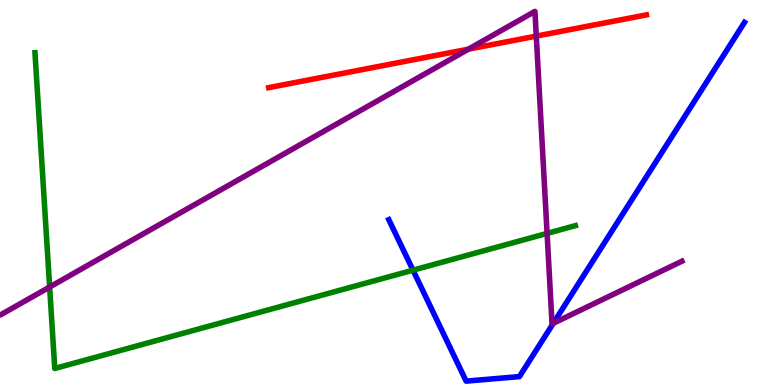[{'lines': ['blue', 'red'], 'intersections': []}, {'lines': ['green', 'red'], 'intersections': []}, {'lines': ['purple', 'red'], 'intersections': [{'x': 6.04, 'y': 8.72}, {'x': 6.92, 'y': 9.06}]}, {'lines': ['blue', 'green'], 'intersections': [{'x': 5.33, 'y': 2.98}]}, {'lines': ['blue', 'purple'], 'intersections': [{'x': 7.14, 'y': 1.6}]}, {'lines': ['green', 'purple'], 'intersections': [{'x': 0.641, 'y': 2.55}, {'x': 7.06, 'y': 3.94}]}]